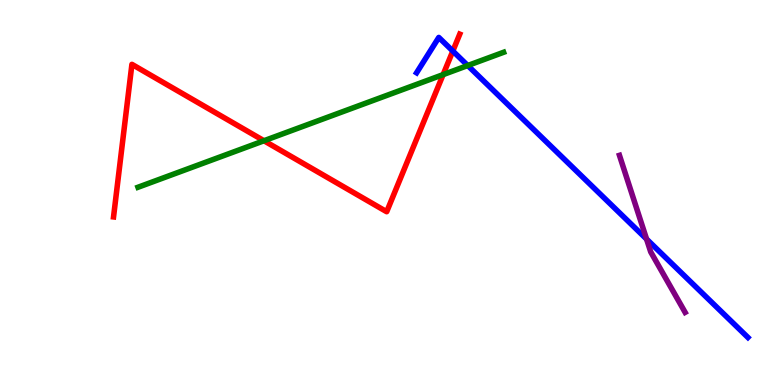[{'lines': ['blue', 'red'], 'intersections': [{'x': 5.84, 'y': 8.67}]}, {'lines': ['green', 'red'], 'intersections': [{'x': 3.41, 'y': 6.34}, {'x': 5.72, 'y': 8.06}]}, {'lines': ['purple', 'red'], 'intersections': []}, {'lines': ['blue', 'green'], 'intersections': [{'x': 6.04, 'y': 8.3}]}, {'lines': ['blue', 'purple'], 'intersections': [{'x': 8.34, 'y': 3.79}]}, {'lines': ['green', 'purple'], 'intersections': []}]